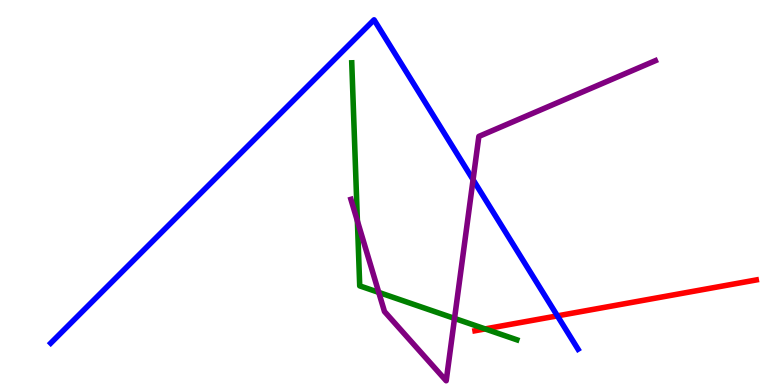[{'lines': ['blue', 'red'], 'intersections': [{'x': 7.19, 'y': 1.8}]}, {'lines': ['green', 'red'], 'intersections': [{'x': 6.26, 'y': 1.46}]}, {'lines': ['purple', 'red'], 'intersections': []}, {'lines': ['blue', 'green'], 'intersections': []}, {'lines': ['blue', 'purple'], 'intersections': [{'x': 6.1, 'y': 5.33}]}, {'lines': ['green', 'purple'], 'intersections': [{'x': 4.61, 'y': 4.26}, {'x': 4.89, 'y': 2.41}, {'x': 5.86, 'y': 1.73}]}]